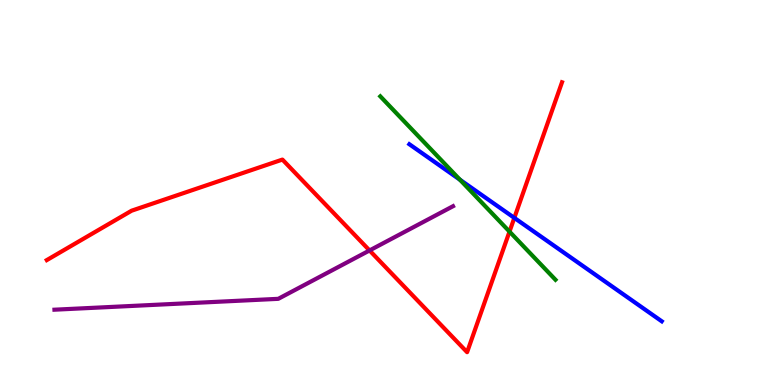[{'lines': ['blue', 'red'], 'intersections': [{'x': 6.64, 'y': 4.34}]}, {'lines': ['green', 'red'], 'intersections': [{'x': 6.57, 'y': 3.98}]}, {'lines': ['purple', 'red'], 'intersections': [{'x': 4.77, 'y': 3.49}]}, {'lines': ['blue', 'green'], 'intersections': [{'x': 5.93, 'y': 5.33}]}, {'lines': ['blue', 'purple'], 'intersections': []}, {'lines': ['green', 'purple'], 'intersections': []}]